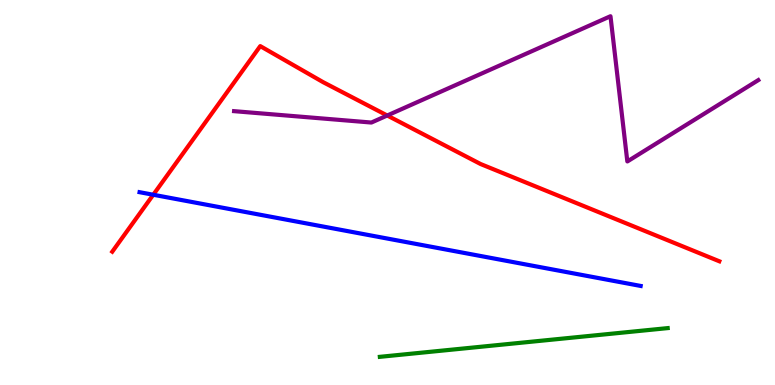[{'lines': ['blue', 'red'], 'intersections': [{'x': 1.98, 'y': 4.94}]}, {'lines': ['green', 'red'], 'intersections': []}, {'lines': ['purple', 'red'], 'intersections': [{'x': 5.0, 'y': 7.0}]}, {'lines': ['blue', 'green'], 'intersections': []}, {'lines': ['blue', 'purple'], 'intersections': []}, {'lines': ['green', 'purple'], 'intersections': []}]